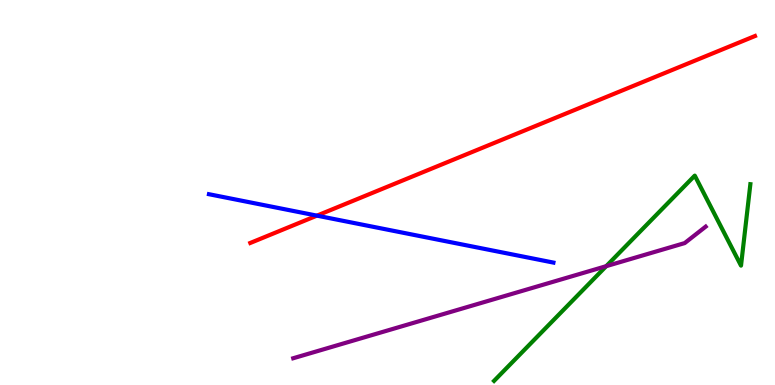[{'lines': ['blue', 'red'], 'intersections': [{'x': 4.09, 'y': 4.4}]}, {'lines': ['green', 'red'], 'intersections': []}, {'lines': ['purple', 'red'], 'intersections': []}, {'lines': ['blue', 'green'], 'intersections': []}, {'lines': ['blue', 'purple'], 'intersections': []}, {'lines': ['green', 'purple'], 'intersections': [{'x': 7.82, 'y': 3.09}]}]